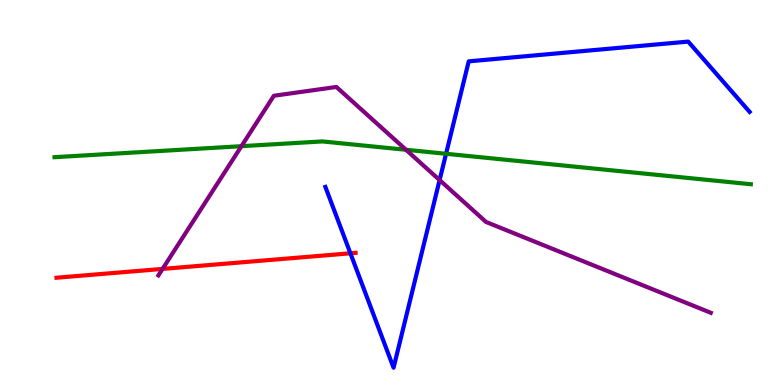[{'lines': ['blue', 'red'], 'intersections': [{'x': 4.52, 'y': 3.42}]}, {'lines': ['green', 'red'], 'intersections': []}, {'lines': ['purple', 'red'], 'intersections': [{'x': 2.1, 'y': 3.02}]}, {'lines': ['blue', 'green'], 'intersections': [{'x': 5.76, 'y': 6.01}]}, {'lines': ['blue', 'purple'], 'intersections': [{'x': 5.67, 'y': 5.32}]}, {'lines': ['green', 'purple'], 'intersections': [{'x': 3.12, 'y': 6.2}, {'x': 5.24, 'y': 6.11}]}]